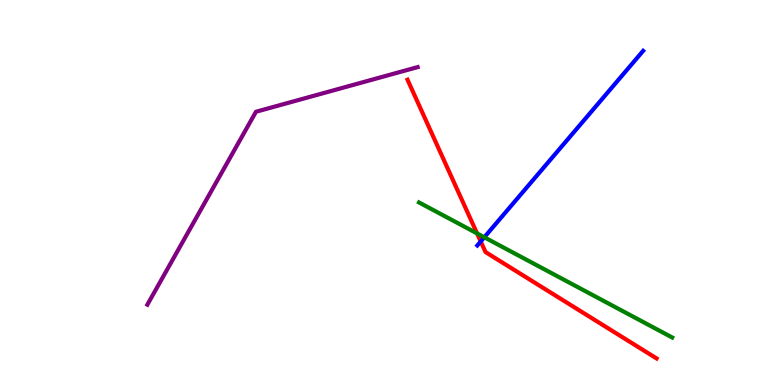[{'lines': ['blue', 'red'], 'intersections': [{'x': 6.2, 'y': 3.73}]}, {'lines': ['green', 'red'], 'intersections': [{'x': 6.16, 'y': 3.94}]}, {'lines': ['purple', 'red'], 'intersections': []}, {'lines': ['blue', 'green'], 'intersections': [{'x': 6.25, 'y': 3.84}]}, {'lines': ['blue', 'purple'], 'intersections': []}, {'lines': ['green', 'purple'], 'intersections': []}]